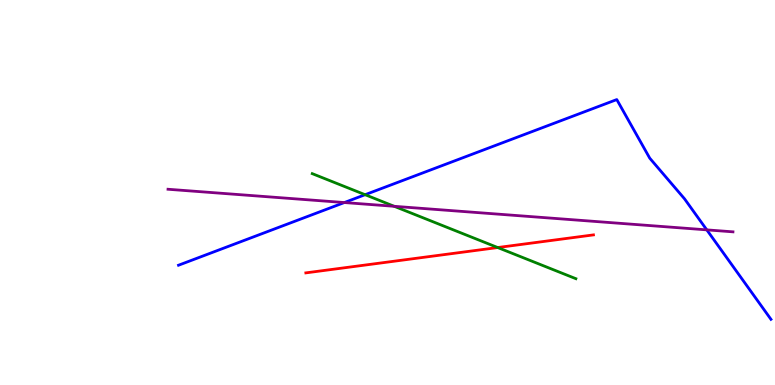[{'lines': ['blue', 'red'], 'intersections': []}, {'lines': ['green', 'red'], 'intersections': [{'x': 6.42, 'y': 3.57}]}, {'lines': ['purple', 'red'], 'intersections': []}, {'lines': ['blue', 'green'], 'intersections': [{'x': 4.71, 'y': 4.94}]}, {'lines': ['blue', 'purple'], 'intersections': [{'x': 4.44, 'y': 4.74}, {'x': 9.12, 'y': 4.03}]}, {'lines': ['green', 'purple'], 'intersections': [{'x': 5.09, 'y': 4.64}]}]